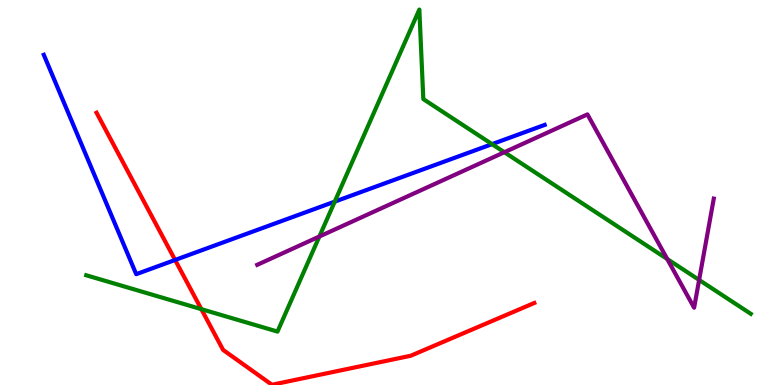[{'lines': ['blue', 'red'], 'intersections': [{'x': 2.26, 'y': 3.25}]}, {'lines': ['green', 'red'], 'intersections': [{'x': 2.6, 'y': 1.97}]}, {'lines': ['purple', 'red'], 'intersections': []}, {'lines': ['blue', 'green'], 'intersections': [{'x': 4.32, 'y': 4.76}, {'x': 6.35, 'y': 6.26}]}, {'lines': ['blue', 'purple'], 'intersections': []}, {'lines': ['green', 'purple'], 'intersections': [{'x': 4.12, 'y': 3.86}, {'x': 6.51, 'y': 6.05}, {'x': 8.61, 'y': 3.27}, {'x': 9.02, 'y': 2.73}]}]